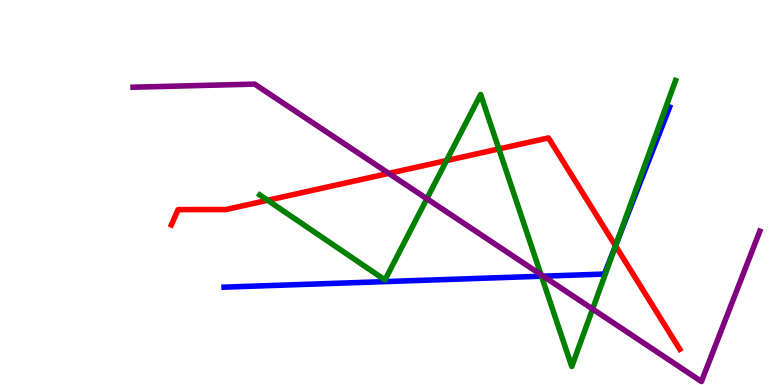[{'lines': ['blue', 'red'], 'intersections': [{'x': 7.94, 'y': 3.62}]}, {'lines': ['green', 'red'], 'intersections': [{'x': 3.45, 'y': 4.8}, {'x': 5.76, 'y': 5.83}, {'x': 6.44, 'y': 6.13}, {'x': 7.94, 'y': 3.61}]}, {'lines': ['purple', 'red'], 'intersections': [{'x': 5.02, 'y': 5.5}]}, {'lines': ['blue', 'green'], 'intersections': [{'x': 6.99, 'y': 2.83}, {'x': 7.96, 'y': 3.69}]}, {'lines': ['blue', 'purple'], 'intersections': [{'x': 7.01, 'y': 2.83}]}, {'lines': ['green', 'purple'], 'intersections': [{'x': 5.51, 'y': 4.84}, {'x': 6.98, 'y': 2.86}, {'x': 7.65, 'y': 1.97}]}]